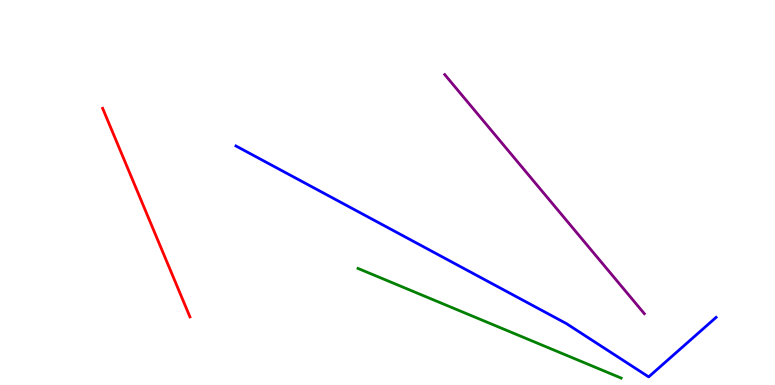[{'lines': ['blue', 'red'], 'intersections': []}, {'lines': ['green', 'red'], 'intersections': []}, {'lines': ['purple', 'red'], 'intersections': []}, {'lines': ['blue', 'green'], 'intersections': []}, {'lines': ['blue', 'purple'], 'intersections': []}, {'lines': ['green', 'purple'], 'intersections': []}]